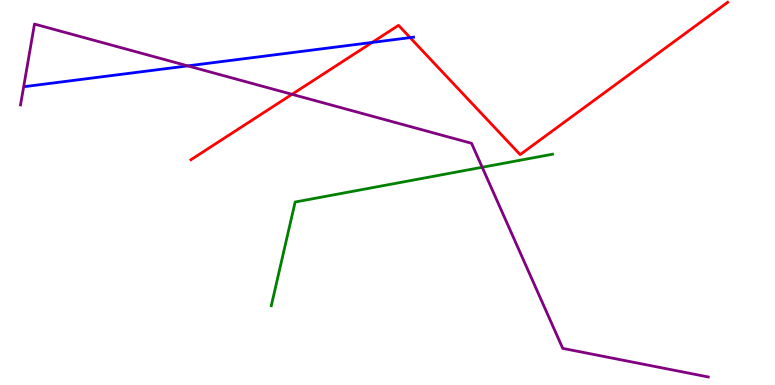[{'lines': ['blue', 'red'], 'intersections': [{'x': 4.8, 'y': 8.9}, {'x': 5.29, 'y': 9.02}]}, {'lines': ['green', 'red'], 'intersections': []}, {'lines': ['purple', 'red'], 'intersections': [{'x': 3.77, 'y': 7.55}]}, {'lines': ['blue', 'green'], 'intersections': []}, {'lines': ['blue', 'purple'], 'intersections': [{'x': 2.42, 'y': 8.29}]}, {'lines': ['green', 'purple'], 'intersections': [{'x': 6.22, 'y': 5.66}]}]